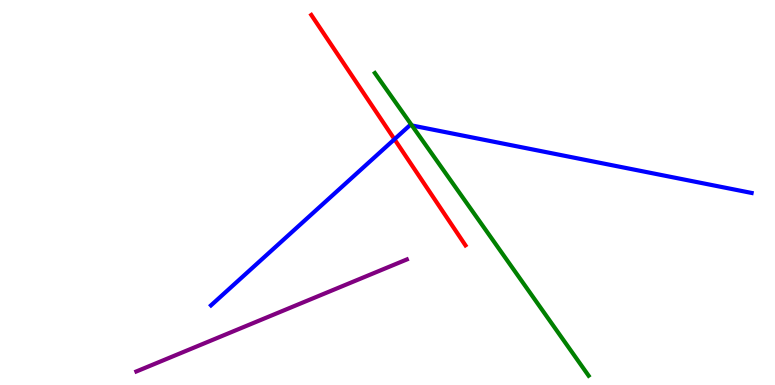[{'lines': ['blue', 'red'], 'intersections': [{'x': 5.09, 'y': 6.38}]}, {'lines': ['green', 'red'], 'intersections': []}, {'lines': ['purple', 'red'], 'intersections': []}, {'lines': ['blue', 'green'], 'intersections': [{'x': 5.31, 'y': 6.74}]}, {'lines': ['blue', 'purple'], 'intersections': []}, {'lines': ['green', 'purple'], 'intersections': []}]